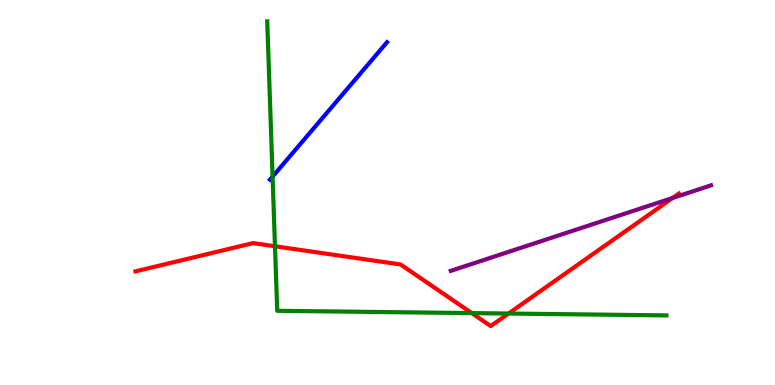[{'lines': ['blue', 'red'], 'intersections': []}, {'lines': ['green', 'red'], 'intersections': [{'x': 3.55, 'y': 3.6}, {'x': 6.09, 'y': 1.87}, {'x': 6.56, 'y': 1.86}]}, {'lines': ['purple', 'red'], 'intersections': [{'x': 8.68, 'y': 4.86}]}, {'lines': ['blue', 'green'], 'intersections': [{'x': 3.52, 'y': 5.41}]}, {'lines': ['blue', 'purple'], 'intersections': []}, {'lines': ['green', 'purple'], 'intersections': []}]